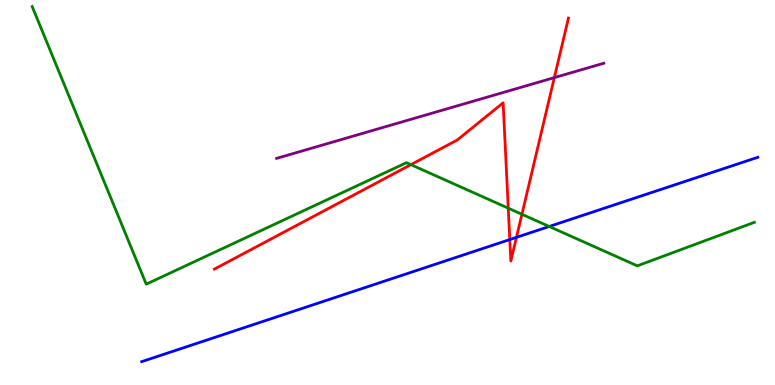[{'lines': ['blue', 'red'], 'intersections': [{'x': 6.58, 'y': 3.78}, {'x': 6.66, 'y': 3.83}]}, {'lines': ['green', 'red'], 'intersections': [{'x': 5.3, 'y': 5.72}, {'x': 6.56, 'y': 4.59}, {'x': 6.73, 'y': 4.43}]}, {'lines': ['purple', 'red'], 'intersections': [{'x': 7.15, 'y': 7.98}]}, {'lines': ['blue', 'green'], 'intersections': [{'x': 7.09, 'y': 4.12}]}, {'lines': ['blue', 'purple'], 'intersections': []}, {'lines': ['green', 'purple'], 'intersections': []}]